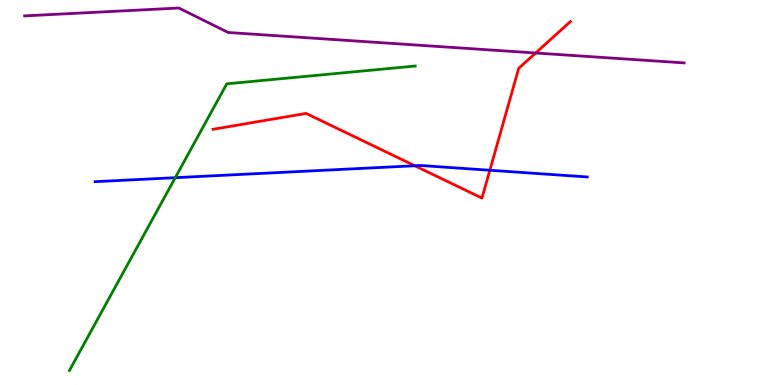[{'lines': ['blue', 'red'], 'intersections': [{'x': 5.35, 'y': 5.69}, {'x': 6.32, 'y': 5.58}]}, {'lines': ['green', 'red'], 'intersections': []}, {'lines': ['purple', 'red'], 'intersections': [{'x': 6.91, 'y': 8.62}]}, {'lines': ['blue', 'green'], 'intersections': [{'x': 2.26, 'y': 5.38}]}, {'lines': ['blue', 'purple'], 'intersections': []}, {'lines': ['green', 'purple'], 'intersections': []}]